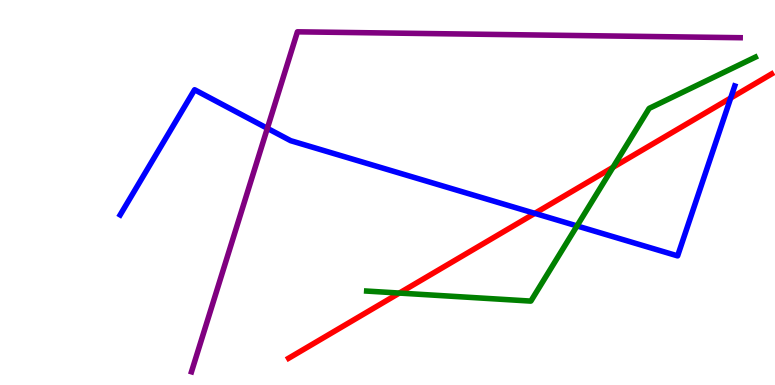[{'lines': ['blue', 'red'], 'intersections': [{'x': 6.9, 'y': 4.46}, {'x': 9.43, 'y': 7.45}]}, {'lines': ['green', 'red'], 'intersections': [{'x': 5.15, 'y': 2.39}, {'x': 7.91, 'y': 5.65}]}, {'lines': ['purple', 'red'], 'intersections': []}, {'lines': ['blue', 'green'], 'intersections': [{'x': 7.45, 'y': 4.13}]}, {'lines': ['blue', 'purple'], 'intersections': [{'x': 3.45, 'y': 6.67}]}, {'lines': ['green', 'purple'], 'intersections': []}]